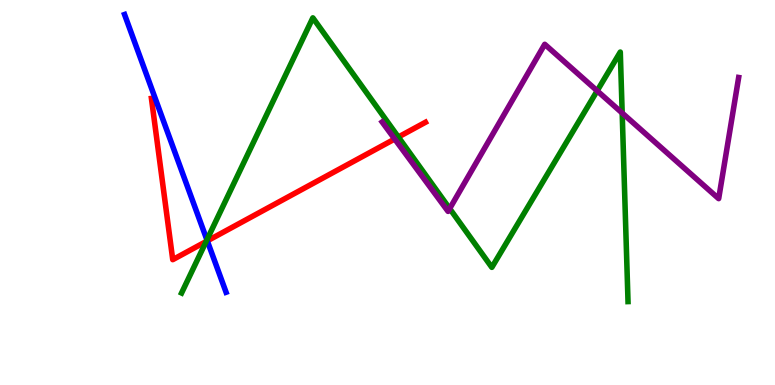[{'lines': ['blue', 'red'], 'intersections': [{'x': 2.67, 'y': 3.74}]}, {'lines': ['green', 'red'], 'intersections': [{'x': 2.66, 'y': 3.73}, {'x': 5.14, 'y': 6.44}]}, {'lines': ['purple', 'red'], 'intersections': [{'x': 5.09, 'y': 6.39}]}, {'lines': ['blue', 'green'], 'intersections': [{'x': 2.67, 'y': 3.77}]}, {'lines': ['blue', 'purple'], 'intersections': []}, {'lines': ['green', 'purple'], 'intersections': [{'x': 5.8, 'y': 4.58}, {'x': 7.71, 'y': 7.64}, {'x': 8.03, 'y': 7.06}]}]